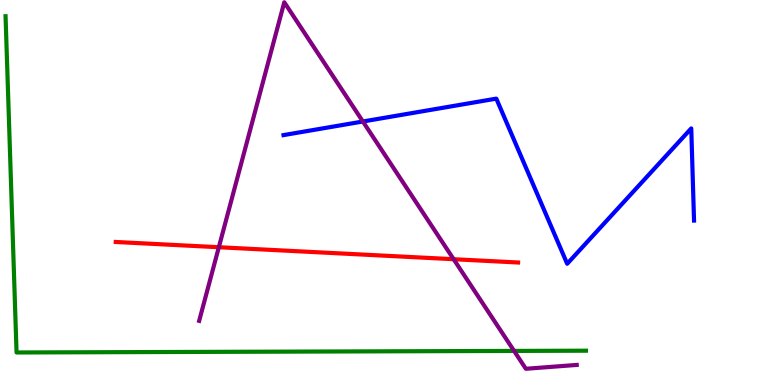[{'lines': ['blue', 'red'], 'intersections': []}, {'lines': ['green', 'red'], 'intersections': []}, {'lines': ['purple', 'red'], 'intersections': [{'x': 2.82, 'y': 3.58}, {'x': 5.85, 'y': 3.27}]}, {'lines': ['blue', 'green'], 'intersections': []}, {'lines': ['blue', 'purple'], 'intersections': [{'x': 4.68, 'y': 6.84}]}, {'lines': ['green', 'purple'], 'intersections': [{'x': 6.63, 'y': 0.885}]}]